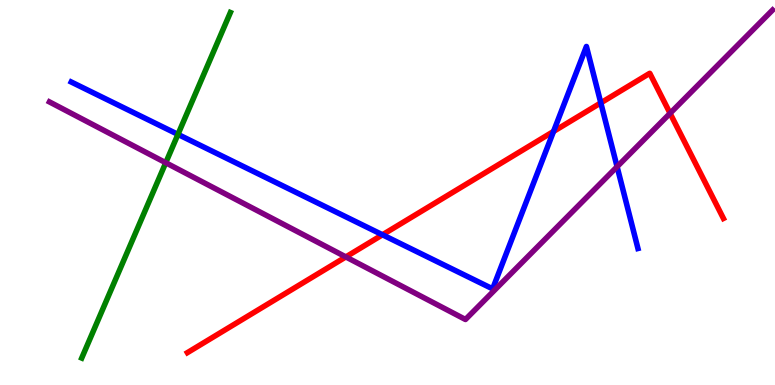[{'lines': ['blue', 'red'], 'intersections': [{'x': 4.94, 'y': 3.9}, {'x': 7.14, 'y': 6.59}, {'x': 7.75, 'y': 7.33}]}, {'lines': ['green', 'red'], 'intersections': []}, {'lines': ['purple', 'red'], 'intersections': [{'x': 4.46, 'y': 3.33}, {'x': 8.65, 'y': 7.06}]}, {'lines': ['blue', 'green'], 'intersections': [{'x': 2.3, 'y': 6.51}]}, {'lines': ['blue', 'purple'], 'intersections': [{'x': 7.96, 'y': 5.67}]}, {'lines': ['green', 'purple'], 'intersections': [{'x': 2.14, 'y': 5.77}]}]